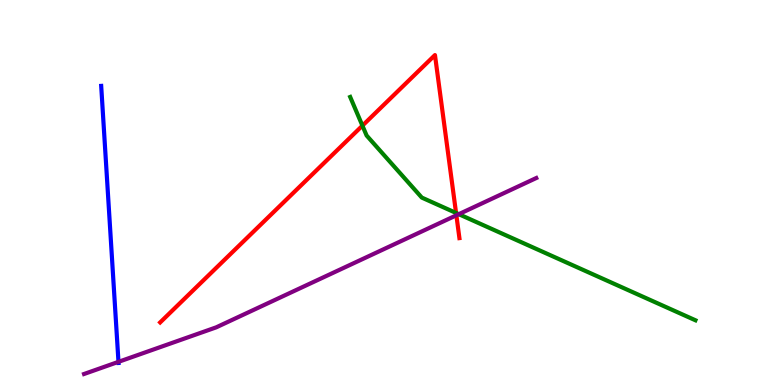[{'lines': ['blue', 'red'], 'intersections': []}, {'lines': ['green', 'red'], 'intersections': [{'x': 4.68, 'y': 6.74}, {'x': 5.88, 'y': 4.47}]}, {'lines': ['purple', 'red'], 'intersections': [{'x': 5.89, 'y': 4.41}]}, {'lines': ['blue', 'green'], 'intersections': []}, {'lines': ['blue', 'purple'], 'intersections': [{'x': 1.53, 'y': 0.602}]}, {'lines': ['green', 'purple'], 'intersections': [{'x': 5.92, 'y': 4.44}]}]